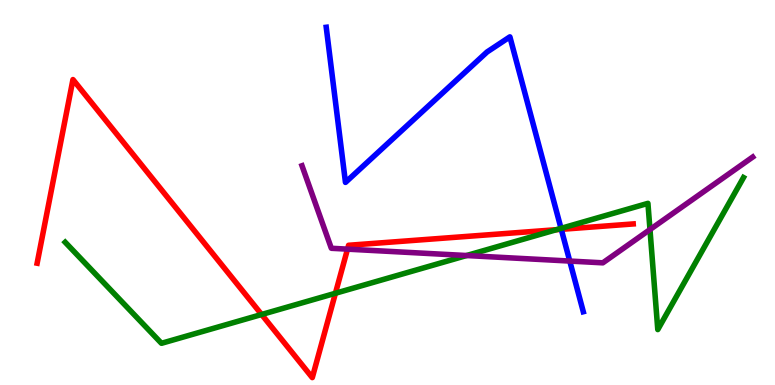[{'lines': ['blue', 'red'], 'intersections': [{'x': 7.24, 'y': 4.04}]}, {'lines': ['green', 'red'], 'intersections': [{'x': 3.38, 'y': 1.83}, {'x': 4.33, 'y': 2.38}, {'x': 7.18, 'y': 4.03}]}, {'lines': ['purple', 'red'], 'intersections': [{'x': 4.48, 'y': 3.53}]}, {'lines': ['blue', 'green'], 'intersections': [{'x': 7.24, 'y': 4.07}]}, {'lines': ['blue', 'purple'], 'intersections': [{'x': 7.35, 'y': 3.22}]}, {'lines': ['green', 'purple'], 'intersections': [{'x': 6.02, 'y': 3.36}, {'x': 8.39, 'y': 4.04}]}]